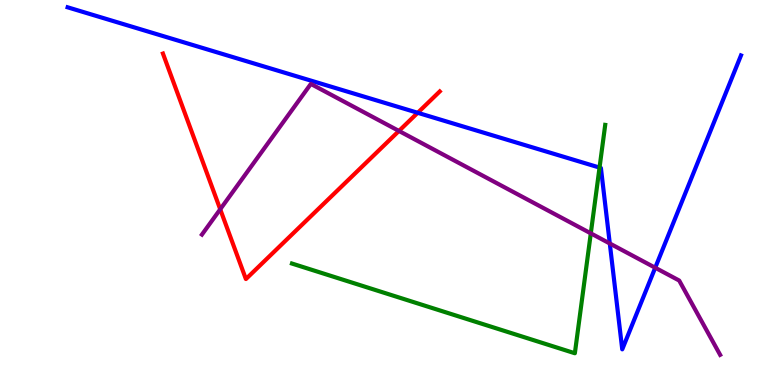[{'lines': ['blue', 'red'], 'intersections': [{'x': 5.39, 'y': 7.07}]}, {'lines': ['green', 'red'], 'intersections': []}, {'lines': ['purple', 'red'], 'intersections': [{'x': 2.84, 'y': 4.56}, {'x': 5.15, 'y': 6.6}]}, {'lines': ['blue', 'green'], 'intersections': [{'x': 7.74, 'y': 5.65}]}, {'lines': ['blue', 'purple'], 'intersections': [{'x': 7.87, 'y': 3.68}, {'x': 8.45, 'y': 3.05}]}, {'lines': ['green', 'purple'], 'intersections': [{'x': 7.62, 'y': 3.94}]}]